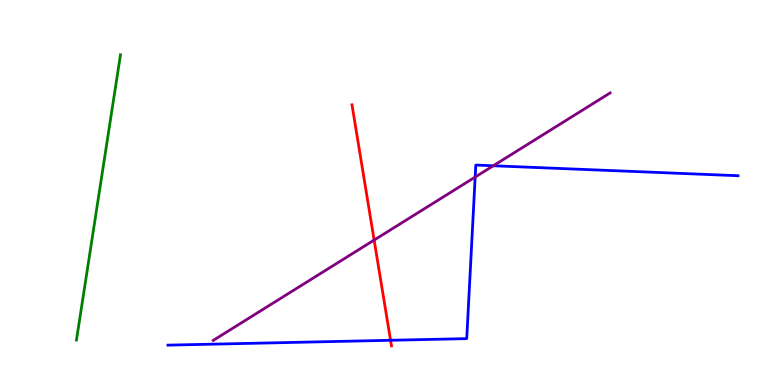[{'lines': ['blue', 'red'], 'intersections': [{'x': 5.04, 'y': 1.16}]}, {'lines': ['green', 'red'], 'intersections': []}, {'lines': ['purple', 'red'], 'intersections': [{'x': 4.83, 'y': 3.76}]}, {'lines': ['blue', 'green'], 'intersections': []}, {'lines': ['blue', 'purple'], 'intersections': [{'x': 6.13, 'y': 5.4}, {'x': 6.37, 'y': 5.69}]}, {'lines': ['green', 'purple'], 'intersections': []}]